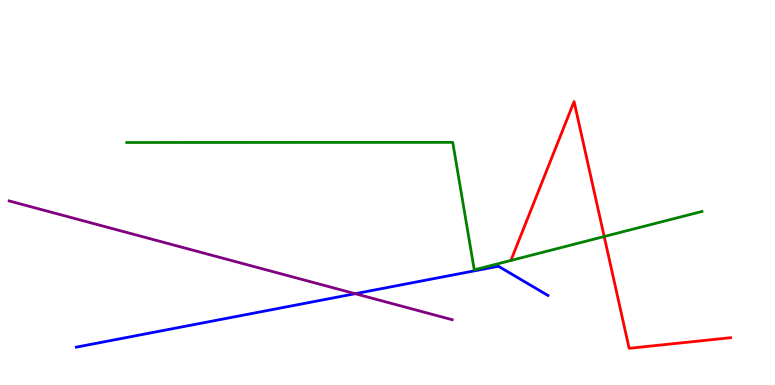[{'lines': ['blue', 'red'], 'intersections': []}, {'lines': ['green', 'red'], 'intersections': [{'x': 7.8, 'y': 3.86}]}, {'lines': ['purple', 'red'], 'intersections': []}, {'lines': ['blue', 'green'], 'intersections': []}, {'lines': ['blue', 'purple'], 'intersections': [{'x': 4.58, 'y': 2.37}]}, {'lines': ['green', 'purple'], 'intersections': []}]